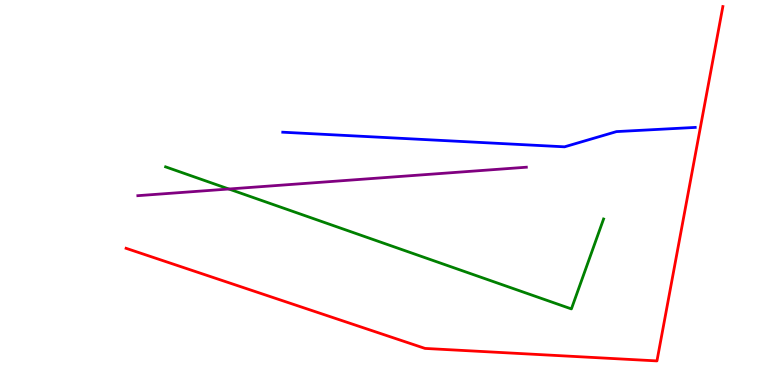[{'lines': ['blue', 'red'], 'intersections': []}, {'lines': ['green', 'red'], 'intersections': []}, {'lines': ['purple', 'red'], 'intersections': []}, {'lines': ['blue', 'green'], 'intersections': []}, {'lines': ['blue', 'purple'], 'intersections': []}, {'lines': ['green', 'purple'], 'intersections': [{'x': 2.95, 'y': 5.09}]}]